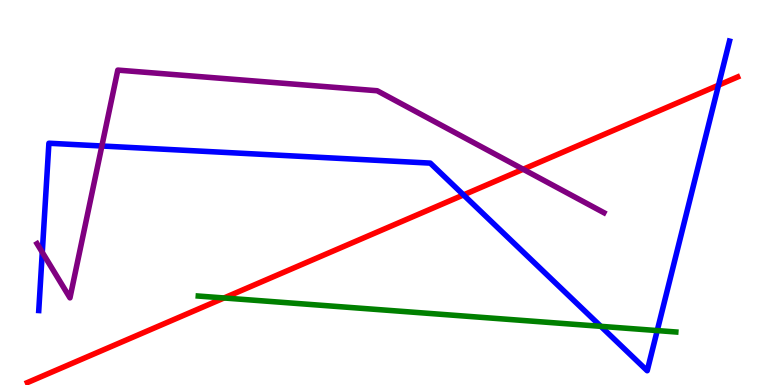[{'lines': ['blue', 'red'], 'intersections': [{'x': 5.98, 'y': 4.94}, {'x': 9.27, 'y': 7.79}]}, {'lines': ['green', 'red'], 'intersections': [{'x': 2.89, 'y': 2.26}]}, {'lines': ['purple', 'red'], 'intersections': [{'x': 6.75, 'y': 5.6}]}, {'lines': ['blue', 'green'], 'intersections': [{'x': 7.75, 'y': 1.52}, {'x': 8.48, 'y': 1.41}]}, {'lines': ['blue', 'purple'], 'intersections': [{'x': 0.546, 'y': 3.45}, {'x': 1.31, 'y': 6.21}]}, {'lines': ['green', 'purple'], 'intersections': []}]